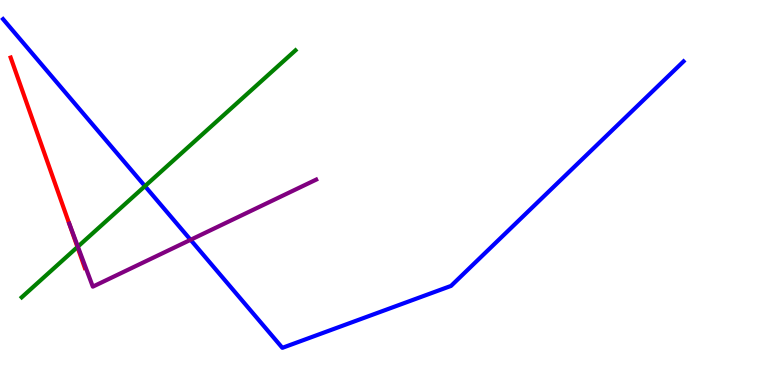[{'lines': ['blue', 'red'], 'intersections': []}, {'lines': ['green', 'red'], 'intersections': [{'x': 0.999, 'y': 3.58}]}, {'lines': ['purple', 'red'], 'intersections': []}, {'lines': ['blue', 'green'], 'intersections': [{'x': 1.87, 'y': 5.17}]}, {'lines': ['blue', 'purple'], 'intersections': [{'x': 2.46, 'y': 3.77}]}, {'lines': ['green', 'purple'], 'intersections': [{'x': 1.0, 'y': 3.59}]}]